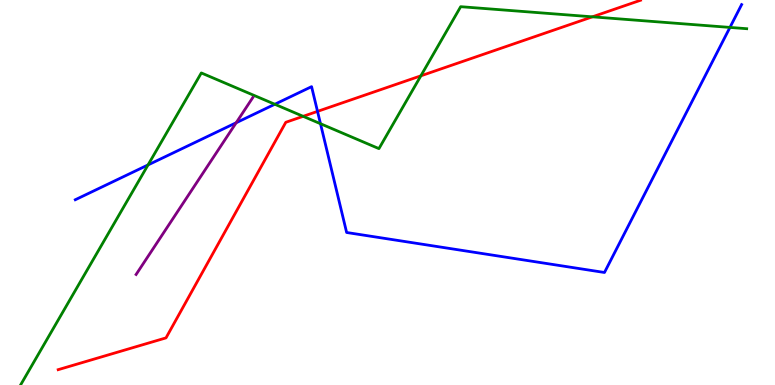[{'lines': ['blue', 'red'], 'intersections': [{'x': 4.1, 'y': 7.11}]}, {'lines': ['green', 'red'], 'intersections': [{'x': 3.91, 'y': 6.98}, {'x': 5.43, 'y': 8.03}, {'x': 7.64, 'y': 9.56}]}, {'lines': ['purple', 'red'], 'intersections': []}, {'lines': ['blue', 'green'], 'intersections': [{'x': 1.91, 'y': 5.72}, {'x': 3.55, 'y': 7.29}, {'x': 4.14, 'y': 6.79}, {'x': 9.42, 'y': 9.29}]}, {'lines': ['blue', 'purple'], 'intersections': [{'x': 3.05, 'y': 6.81}]}, {'lines': ['green', 'purple'], 'intersections': []}]